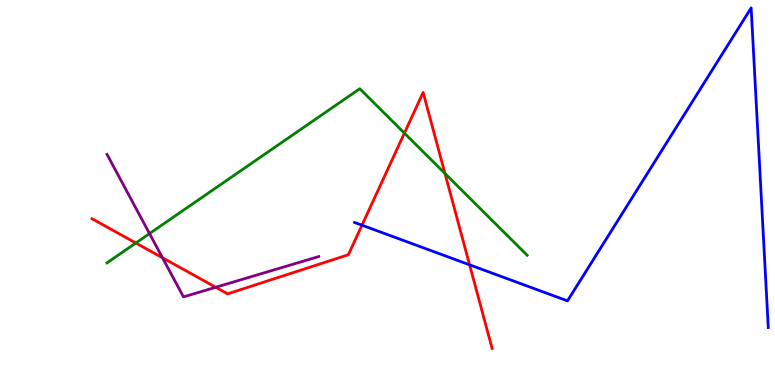[{'lines': ['blue', 'red'], 'intersections': [{'x': 4.67, 'y': 4.15}, {'x': 6.06, 'y': 3.12}]}, {'lines': ['green', 'red'], 'intersections': [{'x': 1.75, 'y': 3.69}, {'x': 5.22, 'y': 6.54}, {'x': 5.74, 'y': 5.49}]}, {'lines': ['purple', 'red'], 'intersections': [{'x': 2.1, 'y': 3.3}, {'x': 2.78, 'y': 2.54}]}, {'lines': ['blue', 'green'], 'intersections': []}, {'lines': ['blue', 'purple'], 'intersections': []}, {'lines': ['green', 'purple'], 'intersections': [{'x': 1.93, 'y': 3.93}]}]